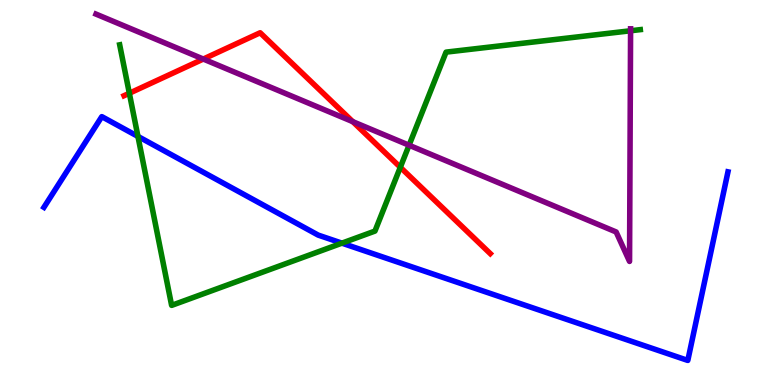[{'lines': ['blue', 'red'], 'intersections': []}, {'lines': ['green', 'red'], 'intersections': [{'x': 1.67, 'y': 7.58}, {'x': 5.17, 'y': 5.66}]}, {'lines': ['purple', 'red'], 'intersections': [{'x': 2.62, 'y': 8.47}, {'x': 4.55, 'y': 6.84}]}, {'lines': ['blue', 'green'], 'intersections': [{'x': 1.78, 'y': 6.46}, {'x': 4.41, 'y': 3.68}]}, {'lines': ['blue', 'purple'], 'intersections': []}, {'lines': ['green', 'purple'], 'intersections': [{'x': 5.28, 'y': 6.23}, {'x': 8.14, 'y': 9.2}]}]